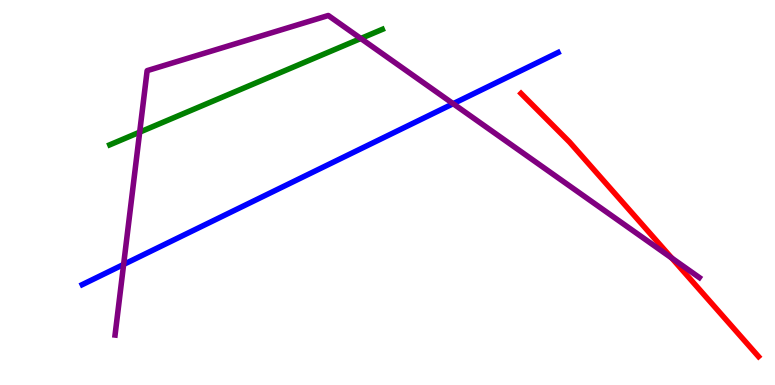[{'lines': ['blue', 'red'], 'intersections': []}, {'lines': ['green', 'red'], 'intersections': []}, {'lines': ['purple', 'red'], 'intersections': [{'x': 8.67, 'y': 3.3}]}, {'lines': ['blue', 'green'], 'intersections': []}, {'lines': ['blue', 'purple'], 'intersections': [{'x': 1.6, 'y': 3.13}, {'x': 5.85, 'y': 7.31}]}, {'lines': ['green', 'purple'], 'intersections': [{'x': 1.8, 'y': 6.57}, {'x': 4.66, 'y': 9.0}]}]